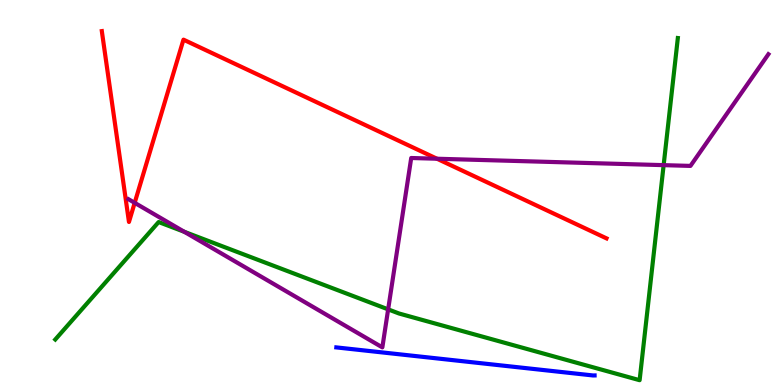[{'lines': ['blue', 'red'], 'intersections': []}, {'lines': ['green', 'red'], 'intersections': []}, {'lines': ['purple', 'red'], 'intersections': [{'x': 1.74, 'y': 4.73}, {'x': 5.64, 'y': 5.88}]}, {'lines': ['blue', 'green'], 'intersections': []}, {'lines': ['blue', 'purple'], 'intersections': []}, {'lines': ['green', 'purple'], 'intersections': [{'x': 2.38, 'y': 3.98}, {'x': 5.01, 'y': 1.96}, {'x': 8.56, 'y': 5.71}]}]